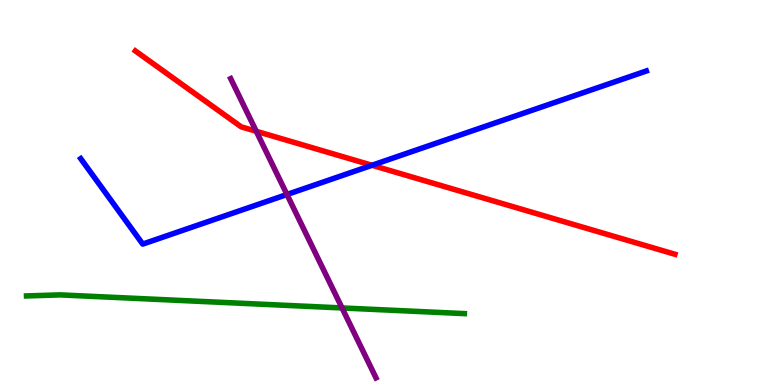[{'lines': ['blue', 'red'], 'intersections': [{'x': 4.8, 'y': 5.71}]}, {'lines': ['green', 'red'], 'intersections': []}, {'lines': ['purple', 'red'], 'intersections': [{'x': 3.31, 'y': 6.59}]}, {'lines': ['blue', 'green'], 'intersections': []}, {'lines': ['blue', 'purple'], 'intersections': [{'x': 3.7, 'y': 4.95}]}, {'lines': ['green', 'purple'], 'intersections': [{'x': 4.41, 'y': 2.0}]}]